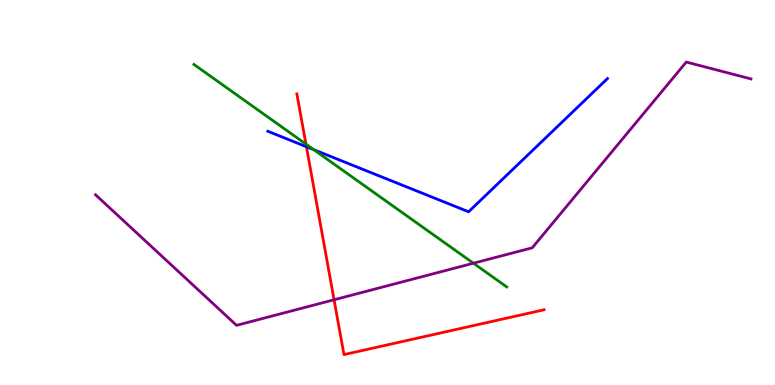[{'lines': ['blue', 'red'], 'intersections': [{'x': 3.95, 'y': 6.19}]}, {'lines': ['green', 'red'], 'intersections': [{'x': 3.95, 'y': 6.26}]}, {'lines': ['purple', 'red'], 'intersections': [{'x': 4.31, 'y': 2.21}]}, {'lines': ['blue', 'green'], 'intersections': [{'x': 4.05, 'y': 6.11}]}, {'lines': ['blue', 'purple'], 'intersections': []}, {'lines': ['green', 'purple'], 'intersections': [{'x': 6.11, 'y': 3.16}]}]